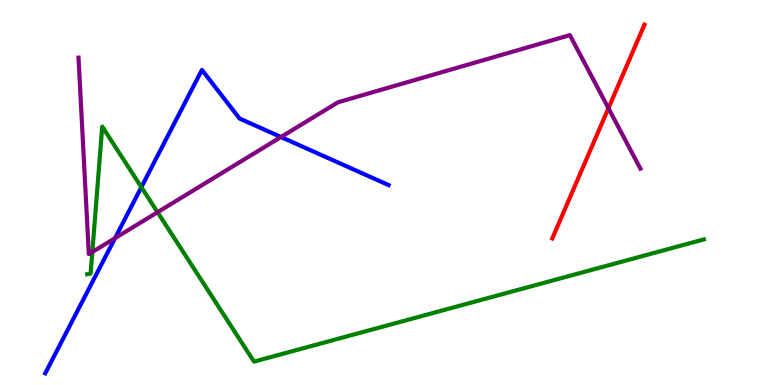[{'lines': ['blue', 'red'], 'intersections': []}, {'lines': ['green', 'red'], 'intersections': []}, {'lines': ['purple', 'red'], 'intersections': [{'x': 7.85, 'y': 7.19}]}, {'lines': ['blue', 'green'], 'intersections': [{'x': 1.82, 'y': 5.14}]}, {'lines': ['blue', 'purple'], 'intersections': [{'x': 1.48, 'y': 3.81}, {'x': 3.63, 'y': 6.44}]}, {'lines': ['green', 'purple'], 'intersections': [{'x': 1.19, 'y': 3.46}, {'x': 2.03, 'y': 4.49}]}]